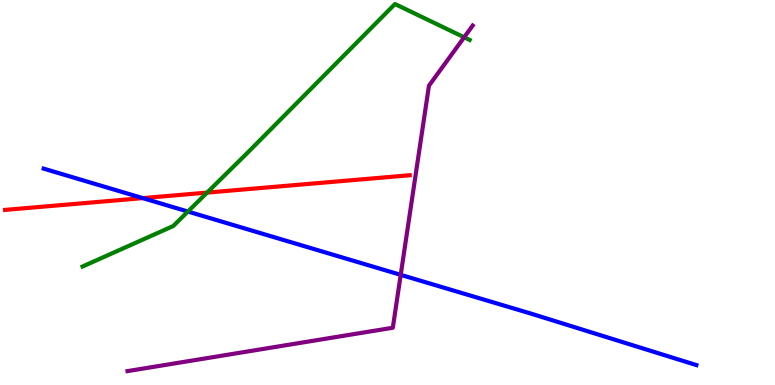[{'lines': ['blue', 'red'], 'intersections': [{'x': 1.84, 'y': 4.85}]}, {'lines': ['green', 'red'], 'intersections': [{'x': 2.67, 'y': 5.0}]}, {'lines': ['purple', 'red'], 'intersections': []}, {'lines': ['blue', 'green'], 'intersections': [{'x': 2.42, 'y': 4.51}]}, {'lines': ['blue', 'purple'], 'intersections': [{'x': 5.17, 'y': 2.86}]}, {'lines': ['green', 'purple'], 'intersections': [{'x': 5.99, 'y': 9.03}]}]